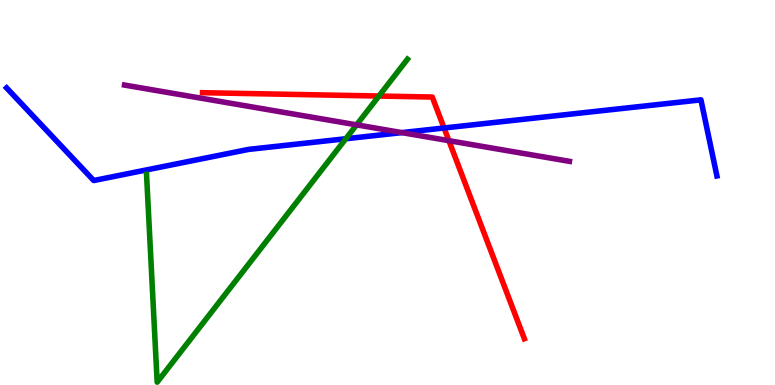[{'lines': ['blue', 'red'], 'intersections': [{'x': 5.73, 'y': 6.68}]}, {'lines': ['green', 'red'], 'intersections': [{'x': 4.89, 'y': 7.51}]}, {'lines': ['purple', 'red'], 'intersections': [{'x': 5.79, 'y': 6.35}]}, {'lines': ['blue', 'green'], 'intersections': [{'x': 4.46, 'y': 6.4}]}, {'lines': ['blue', 'purple'], 'intersections': [{'x': 5.19, 'y': 6.56}]}, {'lines': ['green', 'purple'], 'intersections': [{'x': 4.6, 'y': 6.76}]}]